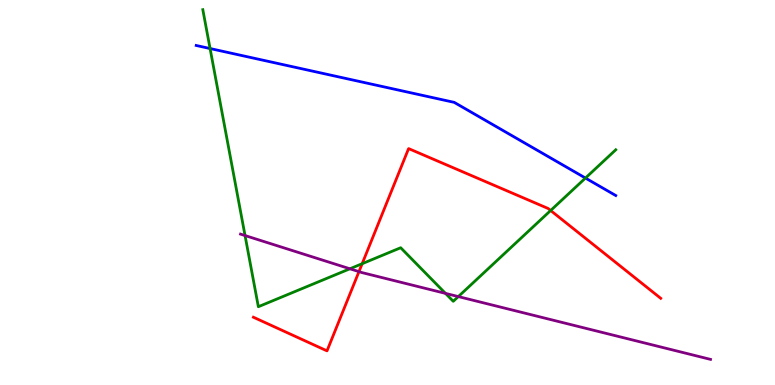[{'lines': ['blue', 'red'], 'intersections': []}, {'lines': ['green', 'red'], 'intersections': [{'x': 4.67, 'y': 3.15}, {'x': 7.11, 'y': 4.53}]}, {'lines': ['purple', 'red'], 'intersections': [{'x': 4.63, 'y': 2.94}]}, {'lines': ['blue', 'green'], 'intersections': [{'x': 2.71, 'y': 8.74}, {'x': 7.55, 'y': 5.38}]}, {'lines': ['blue', 'purple'], 'intersections': []}, {'lines': ['green', 'purple'], 'intersections': [{'x': 3.16, 'y': 3.88}, {'x': 4.52, 'y': 3.02}, {'x': 5.75, 'y': 2.38}, {'x': 5.91, 'y': 2.3}]}]